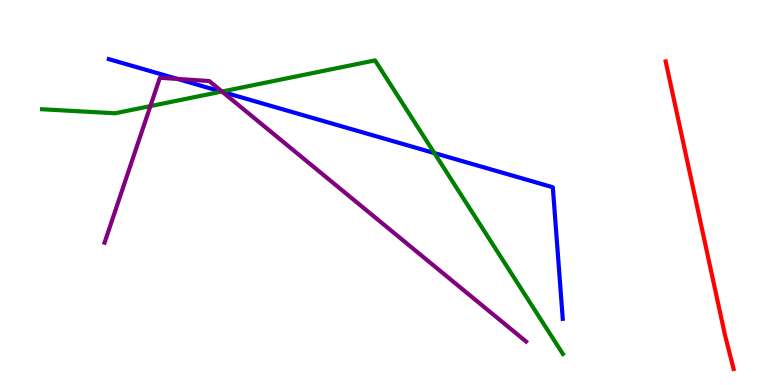[{'lines': ['blue', 'red'], 'intersections': []}, {'lines': ['green', 'red'], 'intersections': []}, {'lines': ['purple', 'red'], 'intersections': []}, {'lines': ['blue', 'green'], 'intersections': [{'x': 2.86, 'y': 7.62}, {'x': 5.6, 'y': 6.02}]}, {'lines': ['blue', 'purple'], 'intersections': [{'x': 2.29, 'y': 7.95}, {'x': 2.87, 'y': 7.61}]}, {'lines': ['green', 'purple'], 'intersections': [{'x': 1.94, 'y': 7.24}, {'x': 2.86, 'y': 7.62}]}]